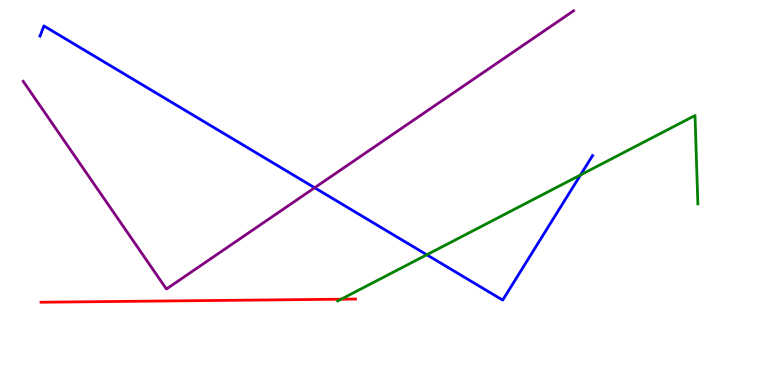[{'lines': ['blue', 'red'], 'intersections': []}, {'lines': ['green', 'red'], 'intersections': [{'x': 4.4, 'y': 2.23}]}, {'lines': ['purple', 'red'], 'intersections': []}, {'lines': ['blue', 'green'], 'intersections': [{'x': 5.51, 'y': 3.38}, {'x': 7.49, 'y': 5.46}]}, {'lines': ['blue', 'purple'], 'intersections': [{'x': 4.06, 'y': 5.12}]}, {'lines': ['green', 'purple'], 'intersections': []}]